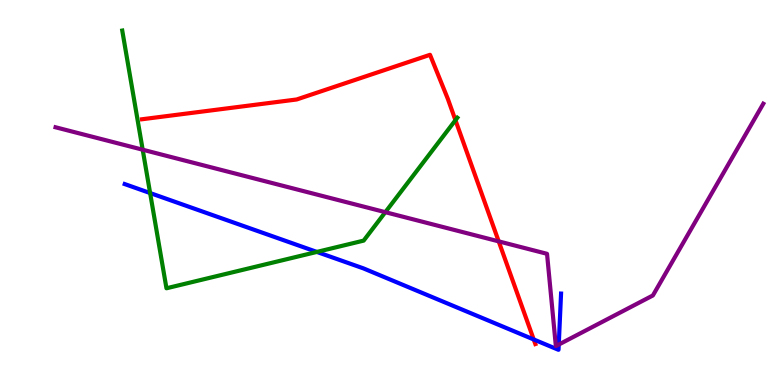[{'lines': ['blue', 'red'], 'intersections': [{'x': 6.89, 'y': 1.18}]}, {'lines': ['green', 'red'], 'intersections': [{'x': 5.88, 'y': 6.88}]}, {'lines': ['purple', 'red'], 'intersections': [{'x': 6.43, 'y': 3.73}]}, {'lines': ['blue', 'green'], 'intersections': [{'x': 1.94, 'y': 4.99}, {'x': 4.09, 'y': 3.46}]}, {'lines': ['blue', 'purple'], 'intersections': [{'x': 7.21, 'y': 1.05}]}, {'lines': ['green', 'purple'], 'intersections': [{'x': 1.84, 'y': 6.11}, {'x': 4.97, 'y': 4.49}]}]